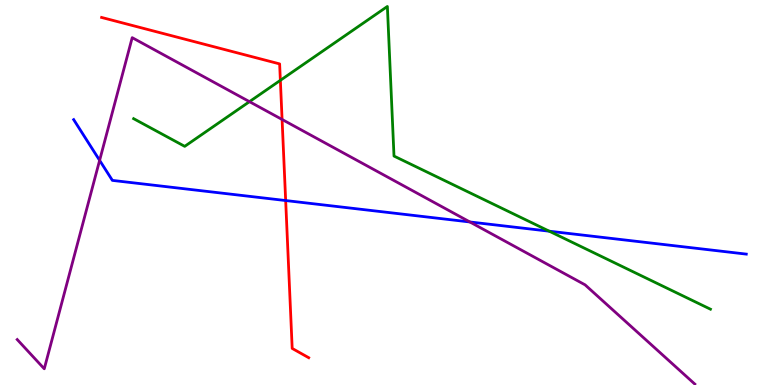[{'lines': ['blue', 'red'], 'intersections': [{'x': 3.69, 'y': 4.79}]}, {'lines': ['green', 'red'], 'intersections': [{'x': 3.62, 'y': 7.91}]}, {'lines': ['purple', 'red'], 'intersections': [{'x': 3.64, 'y': 6.9}]}, {'lines': ['blue', 'green'], 'intersections': [{'x': 7.09, 'y': 3.99}]}, {'lines': ['blue', 'purple'], 'intersections': [{'x': 1.29, 'y': 5.83}, {'x': 6.06, 'y': 4.23}]}, {'lines': ['green', 'purple'], 'intersections': [{'x': 3.22, 'y': 7.36}]}]